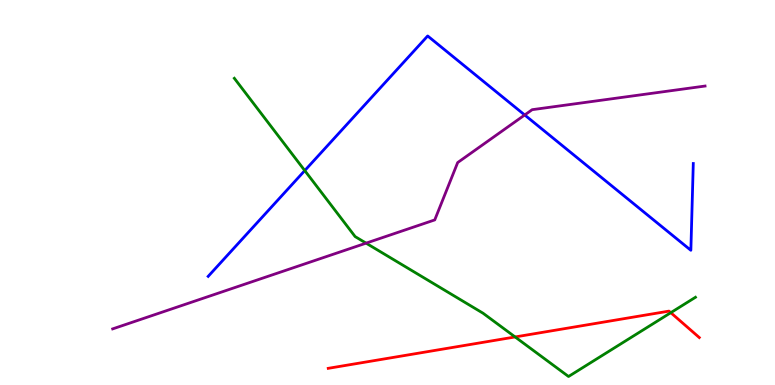[{'lines': ['blue', 'red'], 'intersections': []}, {'lines': ['green', 'red'], 'intersections': [{'x': 6.65, 'y': 1.25}, {'x': 8.66, 'y': 1.88}]}, {'lines': ['purple', 'red'], 'intersections': []}, {'lines': ['blue', 'green'], 'intersections': [{'x': 3.93, 'y': 5.57}]}, {'lines': ['blue', 'purple'], 'intersections': [{'x': 6.77, 'y': 7.01}]}, {'lines': ['green', 'purple'], 'intersections': [{'x': 4.72, 'y': 3.68}]}]